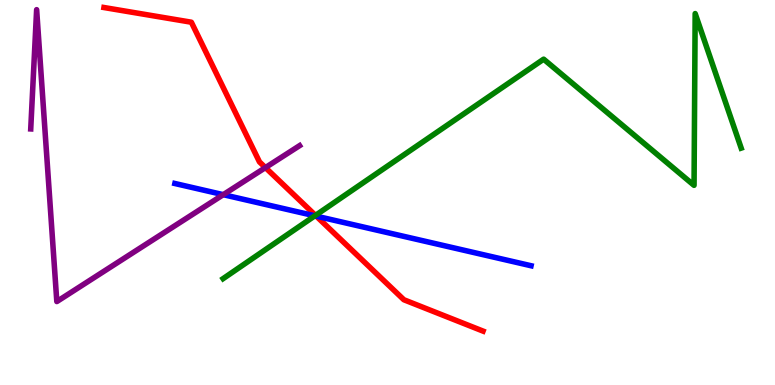[{'lines': ['blue', 'red'], 'intersections': [{'x': 4.08, 'y': 4.39}]}, {'lines': ['green', 'red'], 'intersections': [{'x': 4.07, 'y': 4.41}]}, {'lines': ['purple', 'red'], 'intersections': [{'x': 3.42, 'y': 5.65}]}, {'lines': ['blue', 'green'], 'intersections': [{'x': 4.06, 'y': 4.39}]}, {'lines': ['blue', 'purple'], 'intersections': [{'x': 2.88, 'y': 4.94}]}, {'lines': ['green', 'purple'], 'intersections': []}]